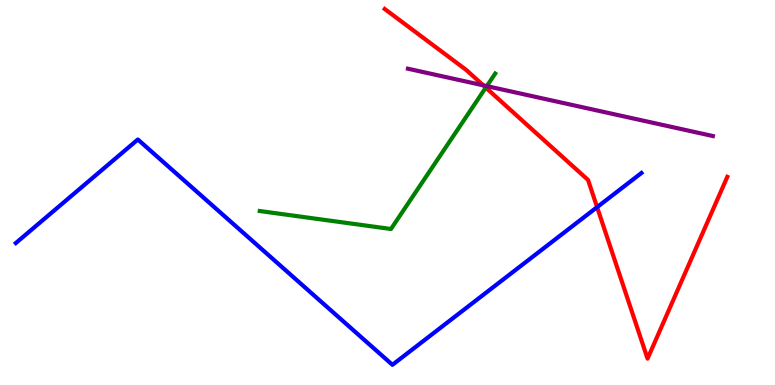[{'lines': ['blue', 'red'], 'intersections': [{'x': 7.7, 'y': 4.62}]}, {'lines': ['green', 'red'], 'intersections': [{'x': 6.27, 'y': 7.72}]}, {'lines': ['purple', 'red'], 'intersections': [{'x': 6.24, 'y': 7.78}]}, {'lines': ['blue', 'green'], 'intersections': []}, {'lines': ['blue', 'purple'], 'intersections': []}, {'lines': ['green', 'purple'], 'intersections': [{'x': 6.28, 'y': 7.76}]}]